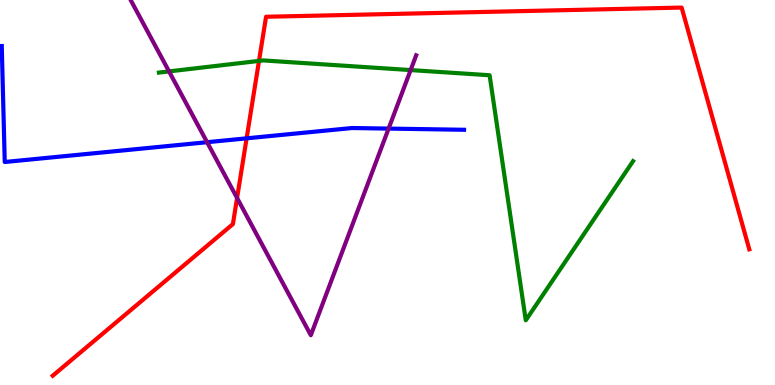[{'lines': ['blue', 'red'], 'intersections': [{'x': 3.18, 'y': 6.41}]}, {'lines': ['green', 'red'], 'intersections': [{'x': 3.34, 'y': 8.42}]}, {'lines': ['purple', 'red'], 'intersections': [{'x': 3.06, 'y': 4.86}]}, {'lines': ['blue', 'green'], 'intersections': []}, {'lines': ['blue', 'purple'], 'intersections': [{'x': 2.67, 'y': 6.31}, {'x': 5.01, 'y': 6.66}]}, {'lines': ['green', 'purple'], 'intersections': [{'x': 2.18, 'y': 8.15}, {'x': 5.3, 'y': 8.18}]}]